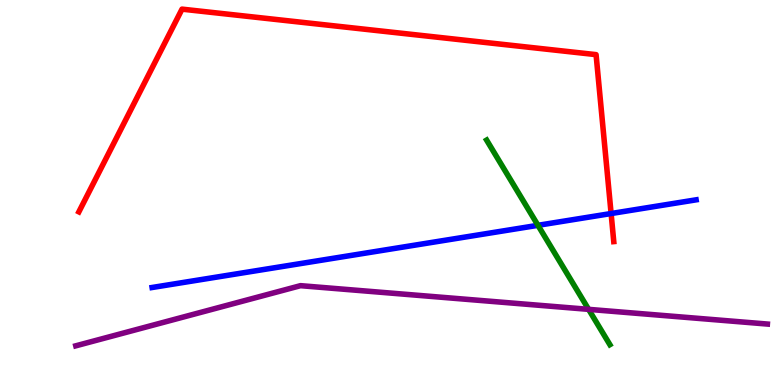[{'lines': ['blue', 'red'], 'intersections': [{'x': 7.89, 'y': 4.45}]}, {'lines': ['green', 'red'], 'intersections': []}, {'lines': ['purple', 'red'], 'intersections': []}, {'lines': ['blue', 'green'], 'intersections': [{'x': 6.94, 'y': 4.15}]}, {'lines': ['blue', 'purple'], 'intersections': []}, {'lines': ['green', 'purple'], 'intersections': [{'x': 7.59, 'y': 1.96}]}]